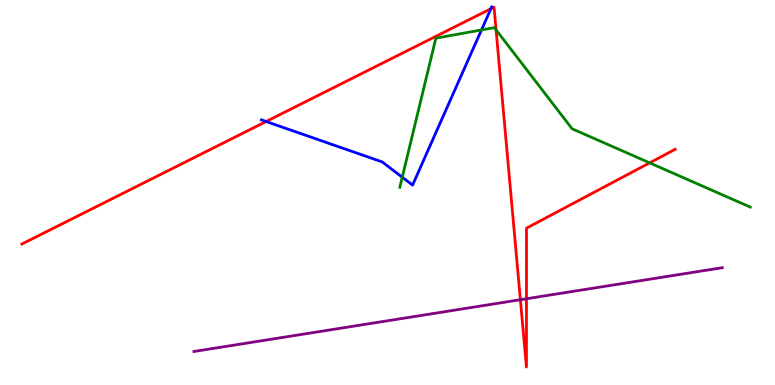[{'lines': ['blue', 'red'], 'intersections': [{'x': 3.43, 'y': 6.84}, {'x': 6.33, 'y': 9.77}]}, {'lines': ['green', 'red'], 'intersections': [{'x': 6.4, 'y': 9.22}, {'x': 8.38, 'y': 5.77}]}, {'lines': ['purple', 'red'], 'intersections': [{'x': 6.71, 'y': 2.22}, {'x': 6.79, 'y': 2.24}]}, {'lines': ['blue', 'green'], 'intersections': [{'x': 5.19, 'y': 5.4}, {'x': 6.21, 'y': 9.22}]}, {'lines': ['blue', 'purple'], 'intersections': []}, {'lines': ['green', 'purple'], 'intersections': []}]